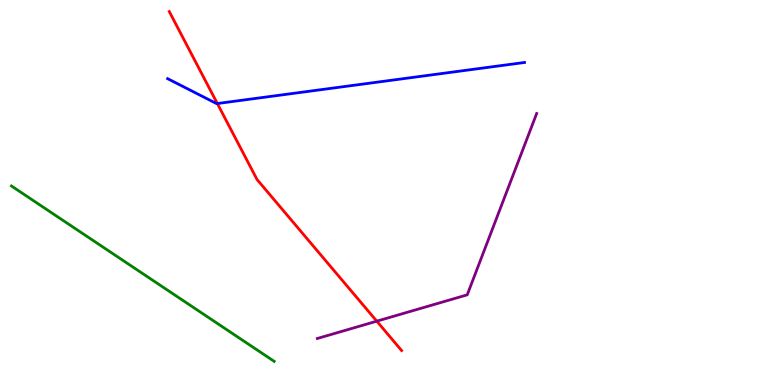[{'lines': ['blue', 'red'], 'intersections': [{'x': 2.8, 'y': 7.31}]}, {'lines': ['green', 'red'], 'intersections': []}, {'lines': ['purple', 'red'], 'intersections': [{'x': 4.86, 'y': 1.66}]}, {'lines': ['blue', 'green'], 'intersections': []}, {'lines': ['blue', 'purple'], 'intersections': []}, {'lines': ['green', 'purple'], 'intersections': []}]